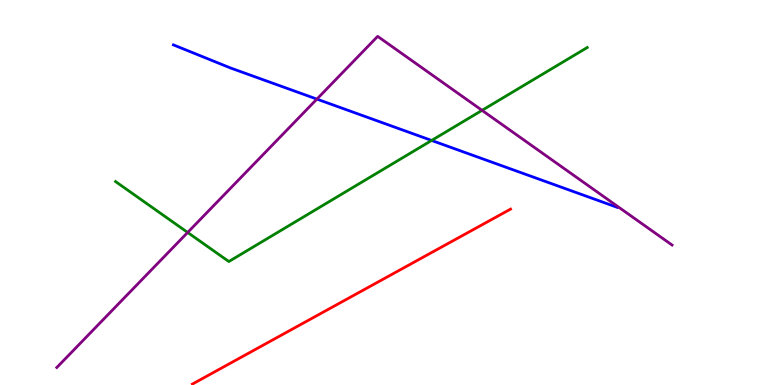[{'lines': ['blue', 'red'], 'intersections': []}, {'lines': ['green', 'red'], 'intersections': []}, {'lines': ['purple', 'red'], 'intersections': []}, {'lines': ['blue', 'green'], 'intersections': [{'x': 5.57, 'y': 6.35}]}, {'lines': ['blue', 'purple'], 'intersections': [{'x': 4.09, 'y': 7.43}]}, {'lines': ['green', 'purple'], 'intersections': [{'x': 2.42, 'y': 3.96}, {'x': 6.22, 'y': 7.13}]}]